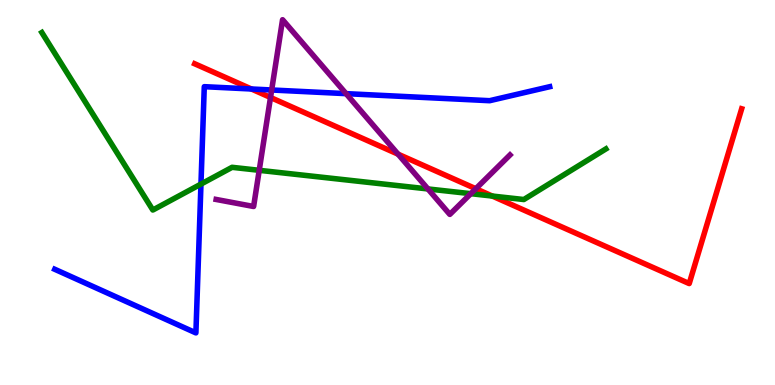[{'lines': ['blue', 'red'], 'intersections': [{'x': 3.24, 'y': 7.69}]}, {'lines': ['green', 'red'], 'intersections': [{'x': 6.35, 'y': 4.91}]}, {'lines': ['purple', 'red'], 'intersections': [{'x': 3.49, 'y': 7.47}, {'x': 5.14, 'y': 6.0}, {'x': 6.14, 'y': 5.1}]}, {'lines': ['blue', 'green'], 'intersections': [{'x': 2.59, 'y': 5.22}]}, {'lines': ['blue', 'purple'], 'intersections': [{'x': 3.51, 'y': 7.66}, {'x': 4.47, 'y': 7.57}]}, {'lines': ['green', 'purple'], 'intersections': [{'x': 3.34, 'y': 5.58}, {'x': 5.52, 'y': 5.09}, {'x': 6.07, 'y': 4.97}]}]